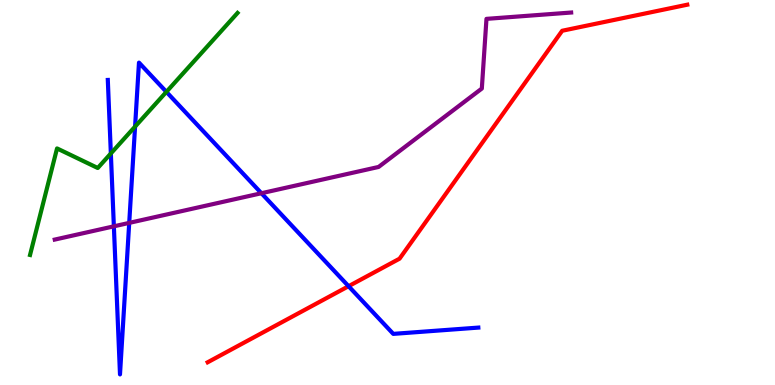[{'lines': ['blue', 'red'], 'intersections': [{'x': 4.5, 'y': 2.57}]}, {'lines': ['green', 'red'], 'intersections': []}, {'lines': ['purple', 'red'], 'intersections': []}, {'lines': ['blue', 'green'], 'intersections': [{'x': 1.43, 'y': 6.01}, {'x': 1.74, 'y': 6.71}, {'x': 2.15, 'y': 7.61}]}, {'lines': ['blue', 'purple'], 'intersections': [{'x': 1.47, 'y': 4.12}, {'x': 1.67, 'y': 4.21}, {'x': 3.37, 'y': 4.98}]}, {'lines': ['green', 'purple'], 'intersections': []}]